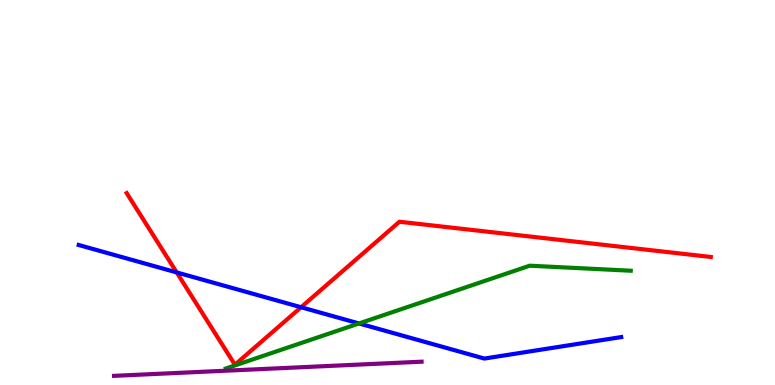[{'lines': ['blue', 'red'], 'intersections': [{'x': 2.28, 'y': 2.92}, {'x': 3.88, 'y': 2.02}]}, {'lines': ['green', 'red'], 'intersections': []}, {'lines': ['purple', 'red'], 'intersections': []}, {'lines': ['blue', 'green'], 'intersections': [{'x': 4.63, 'y': 1.6}]}, {'lines': ['blue', 'purple'], 'intersections': []}, {'lines': ['green', 'purple'], 'intersections': []}]